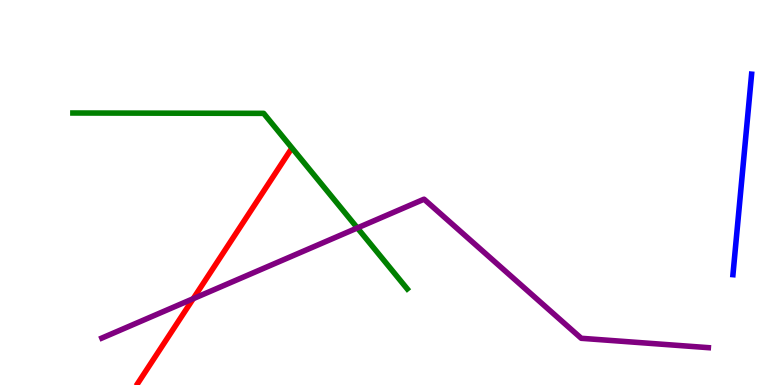[{'lines': ['blue', 'red'], 'intersections': []}, {'lines': ['green', 'red'], 'intersections': []}, {'lines': ['purple', 'red'], 'intersections': [{'x': 2.49, 'y': 2.24}]}, {'lines': ['blue', 'green'], 'intersections': []}, {'lines': ['blue', 'purple'], 'intersections': []}, {'lines': ['green', 'purple'], 'intersections': [{'x': 4.61, 'y': 4.08}]}]